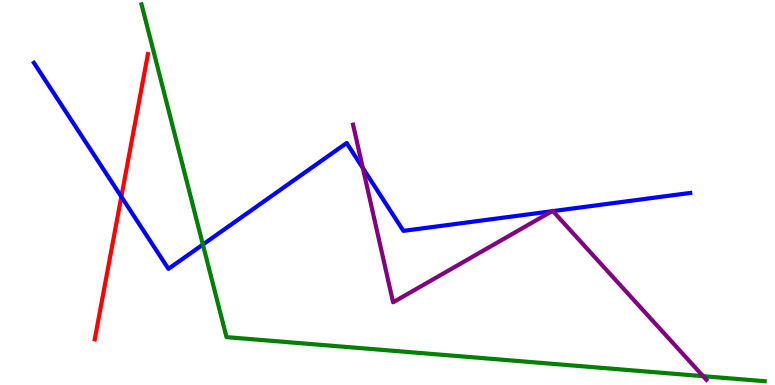[{'lines': ['blue', 'red'], 'intersections': [{'x': 1.57, 'y': 4.89}]}, {'lines': ['green', 'red'], 'intersections': []}, {'lines': ['purple', 'red'], 'intersections': []}, {'lines': ['blue', 'green'], 'intersections': [{'x': 2.62, 'y': 3.65}]}, {'lines': ['blue', 'purple'], 'intersections': [{'x': 4.68, 'y': 5.63}, {'x': 7.12, 'y': 4.51}, {'x': 7.13, 'y': 4.52}]}, {'lines': ['green', 'purple'], 'intersections': [{'x': 9.07, 'y': 0.229}]}]